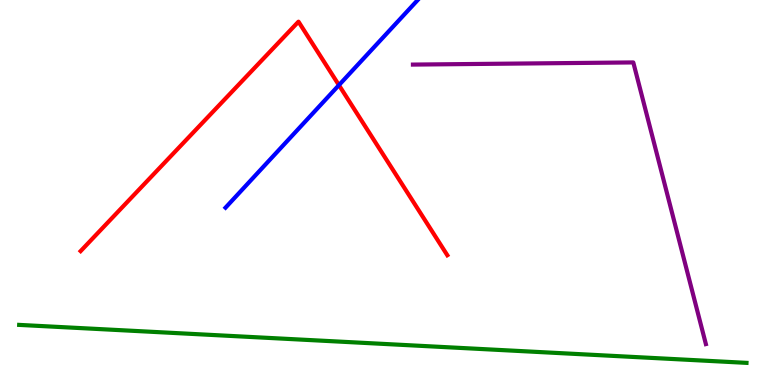[{'lines': ['blue', 'red'], 'intersections': [{'x': 4.37, 'y': 7.79}]}, {'lines': ['green', 'red'], 'intersections': []}, {'lines': ['purple', 'red'], 'intersections': []}, {'lines': ['blue', 'green'], 'intersections': []}, {'lines': ['blue', 'purple'], 'intersections': []}, {'lines': ['green', 'purple'], 'intersections': []}]